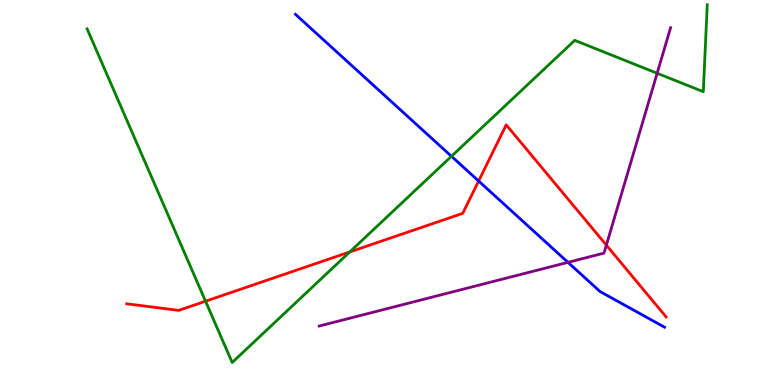[{'lines': ['blue', 'red'], 'intersections': [{'x': 6.18, 'y': 5.3}]}, {'lines': ['green', 'red'], 'intersections': [{'x': 2.65, 'y': 2.18}, {'x': 4.51, 'y': 3.46}]}, {'lines': ['purple', 'red'], 'intersections': [{'x': 7.82, 'y': 3.63}]}, {'lines': ['blue', 'green'], 'intersections': [{'x': 5.83, 'y': 5.94}]}, {'lines': ['blue', 'purple'], 'intersections': [{'x': 7.33, 'y': 3.19}]}, {'lines': ['green', 'purple'], 'intersections': [{'x': 8.48, 'y': 8.1}]}]